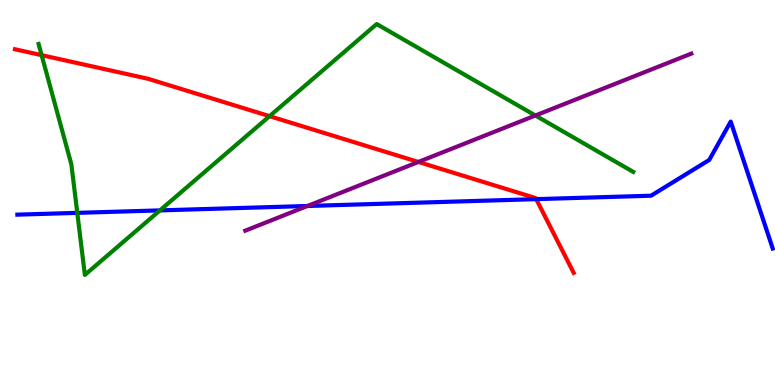[{'lines': ['blue', 'red'], 'intersections': [{'x': 6.92, 'y': 4.83}]}, {'lines': ['green', 'red'], 'intersections': [{'x': 0.537, 'y': 8.57}, {'x': 3.48, 'y': 6.98}]}, {'lines': ['purple', 'red'], 'intersections': [{'x': 5.4, 'y': 5.79}]}, {'lines': ['blue', 'green'], 'intersections': [{'x': 0.997, 'y': 4.47}, {'x': 2.06, 'y': 4.54}]}, {'lines': ['blue', 'purple'], 'intersections': [{'x': 3.97, 'y': 4.65}]}, {'lines': ['green', 'purple'], 'intersections': [{'x': 6.91, 'y': 7.0}]}]